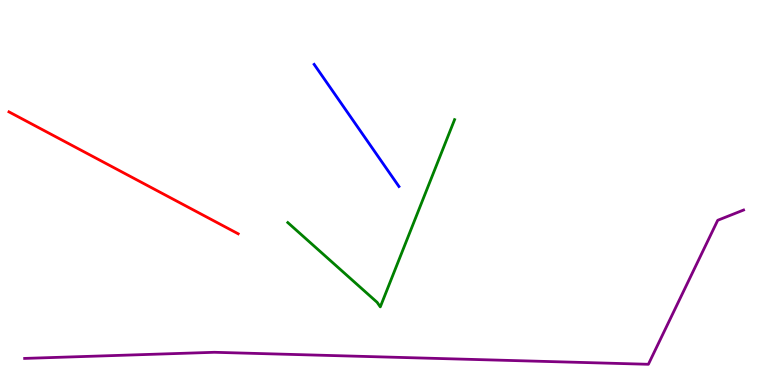[{'lines': ['blue', 'red'], 'intersections': []}, {'lines': ['green', 'red'], 'intersections': []}, {'lines': ['purple', 'red'], 'intersections': []}, {'lines': ['blue', 'green'], 'intersections': []}, {'lines': ['blue', 'purple'], 'intersections': []}, {'lines': ['green', 'purple'], 'intersections': []}]